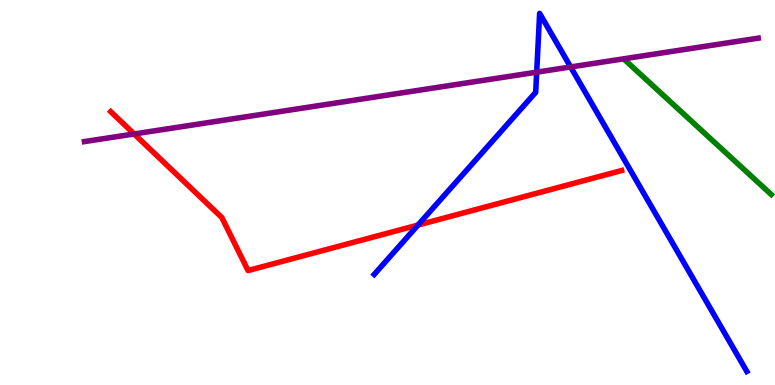[{'lines': ['blue', 'red'], 'intersections': [{'x': 5.39, 'y': 4.15}]}, {'lines': ['green', 'red'], 'intersections': []}, {'lines': ['purple', 'red'], 'intersections': [{'x': 1.73, 'y': 6.52}]}, {'lines': ['blue', 'green'], 'intersections': []}, {'lines': ['blue', 'purple'], 'intersections': [{'x': 6.93, 'y': 8.13}, {'x': 7.36, 'y': 8.26}]}, {'lines': ['green', 'purple'], 'intersections': []}]